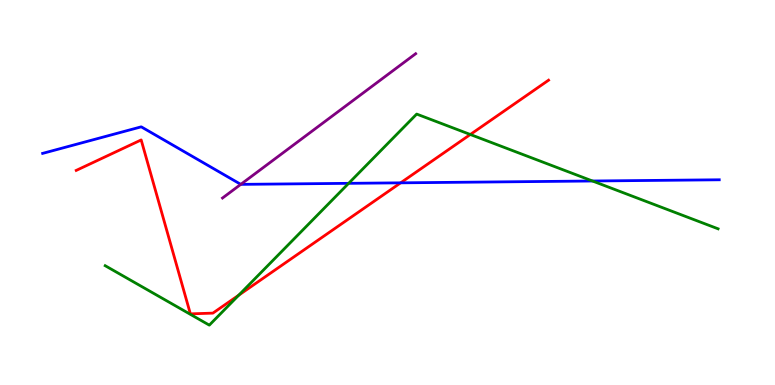[{'lines': ['blue', 'red'], 'intersections': [{'x': 5.17, 'y': 5.25}]}, {'lines': ['green', 'red'], 'intersections': [{'x': 3.08, 'y': 2.33}, {'x': 6.07, 'y': 6.51}]}, {'lines': ['purple', 'red'], 'intersections': []}, {'lines': ['blue', 'green'], 'intersections': [{'x': 4.5, 'y': 5.24}, {'x': 7.64, 'y': 5.3}]}, {'lines': ['blue', 'purple'], 'intersections': [{'x': 3.11, 'y': 5.21}]}, {'lines': ['green', 'purple'], 'intersections': []}]